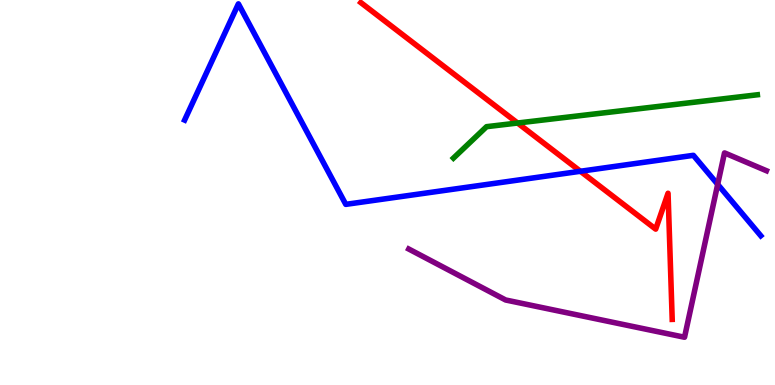[{'lines': ['blue', 'red'], 'intersections': [{'x': 7.49, 'y': 5.55}]}, {'lines': ['green', 'red'], 'intersections': [{'x': 6.68, 'y': 6.8}]}, {'lines': ['purple', 'red'], 'intersections': []}, {'lines': ['blue', 'green'], 'intersections': []}, {'lines': ['blue', 'purple'], 'intersections': [{'x': 9.26, 'y': 5.21}]}, {'lines': ['green', 'purple'], 'intersections': []}]